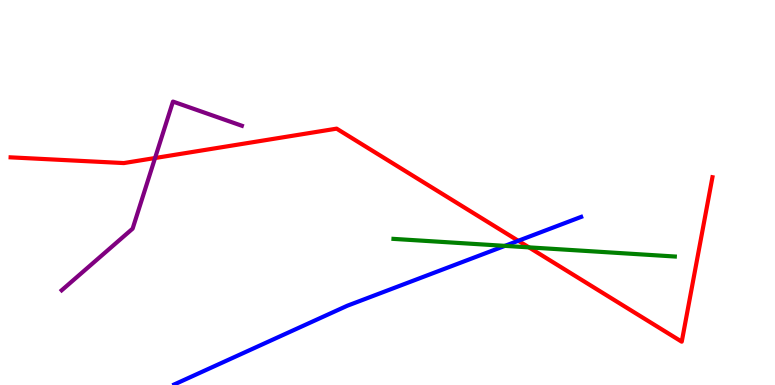[{'lines': ['blue', 'red'], 'intersections': [{'x': 6.69, 'y': 3.75}]}, {'lines': ['green', 'red'], 'intersections': [{'x': 6.82, 'y': 3.57}]}, {'lines': ['purple', 'red'], 'intersections': [{'x': 2.0, 'y': 5.9}]}, {'lines': ['blue', 'green'], 'intersections': [{'x': 6.51, 'y': 3.61}]}, {'lines': ['blue', 'purple'], 'intersections': []}, {'lines': ['green', 'purple'], 'intersections': []}]